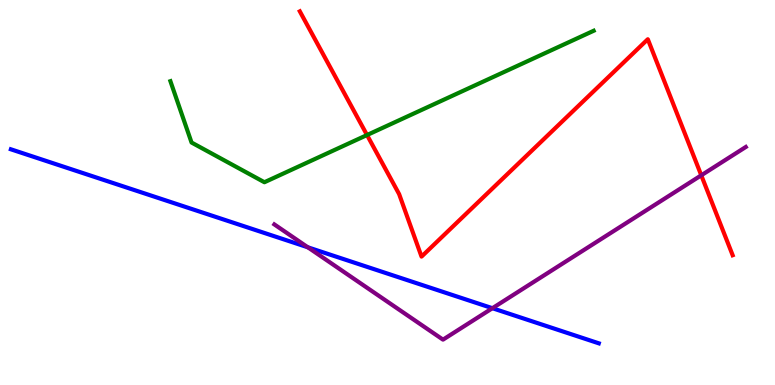[{'lines': ['blue', 'red'], 'intersections': []}, {'lines': ['green', 'red'], 'intersections': [{'x': 4.74, 'y': 6.49}]}, {'lines': ['purple', 'red'], 'intersections': [{'x': 9.05, 'y': 5.45}]}, {'lines': ['blue', 'green'], 'intersections': []}, {'lines': ['blue', 'purple'], 'intersections': [{'x': 3.97, 'y': 3.58}, {'x': 6.35, 'y': 1.99}]}, {'lines': ['green', 'purple'], 'intersections': []}]